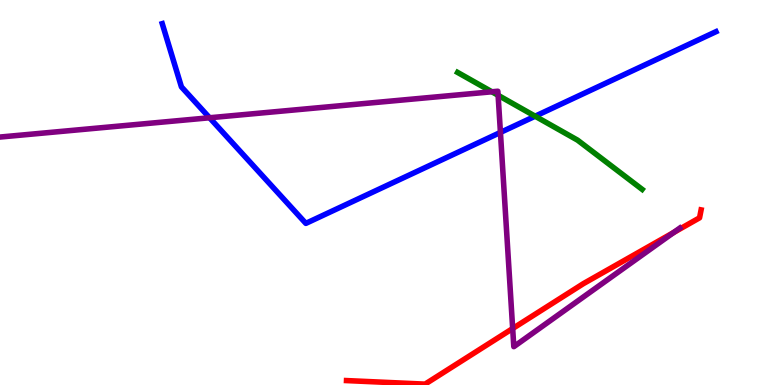[{'lines': ['blue', 'red'], 'intersections': []}, {'lines': ['green', 'red'], 'intersections': []}, {'lines': ['purple', 'red'], 'intersections': [{'x': 6.62, 'y': 1.47}, {'x': 8.69, 'y': 3.96}]}, {'lines': ['blue', 'green'], 'intersections': [{'x': 6.91, 'y': 6.98}]}, {'lines': ['blue', 'purple'], 'intersections': [{'x': 2.7, 'y': 6.94}, {'x': 6.46, 'y': 6.56}]}, {'lines': ['green', 'purple'], 'intersections': [{'x': 6.35, 'y': 7.62}, {'x': 6.43, 'y': 7.52}]}]